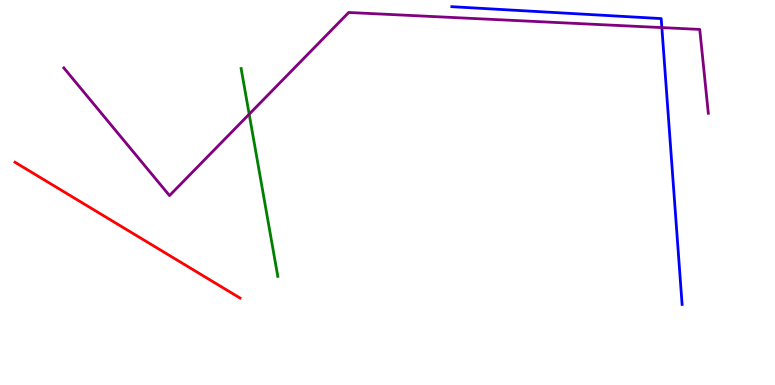[{'lines': ['blue', 'red'], 'intersections': []}, {'lines': ['green', 'red'], 'intersections': []}, {'lines': ['purple', 'red'], 'intersections': []}, {'lines': ['blue', 'green'], 'intersections': []}, {'lines': ['blue', 'purple'], 'intersections': [{'x': 8.54, 'y': 9.28}]}, {'lines': ['green', 'purple'], 'intersections': [{'x': 3.22, 'y': 7.03}]}]